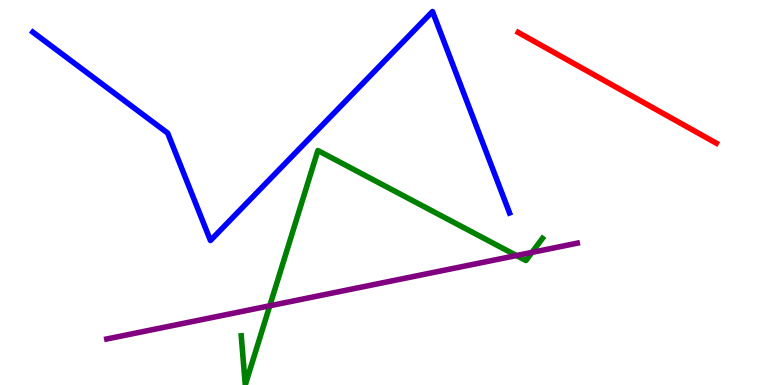[{'lines': ['blue', 'red'], 'intersections': []}, {'lines': ['green', 'red'], 'intersections': []}, {'lines': ['purple', 'red'], 'intersections': []}, {'lines': ['blue', 'green'], 'intersections': []}, {'lines': ['blue', 'purple'], 'intersections': []}, {'lines': ['green', 'purple'], 'intersections': [{'x': 3.48, 'y': 2.06}, {'x': 6.66, 'y': 3.36}, {'x': 6.86, 'y': 3.44}]}]